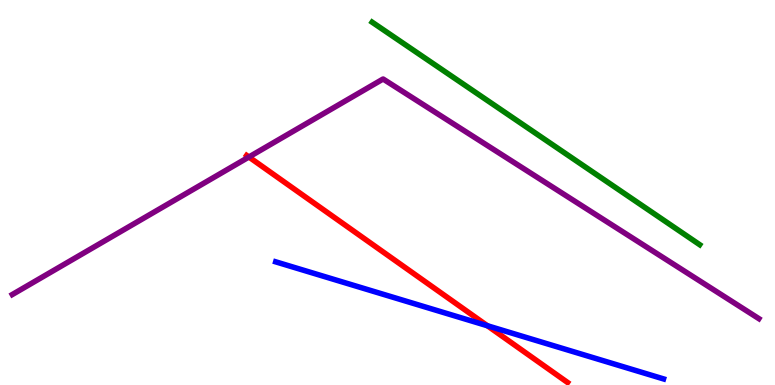[{'lines': ['blue', 'red'], 'intersections': [{'x': 6.29, 'y': 1.54}]}, {'lines': ['green', 'red'], 'intersections': []}, {'lines': ['purple', 'red'], 'intersections': [{'x': 3.21, 'y': 5.92}]}, {'lines': ['blue', 'green'], 'intersections': []}, {'lines': ['blue', 'purple'], 'intersections': []}, {'lines': ['green', 'purple'], 'intersections': []}]